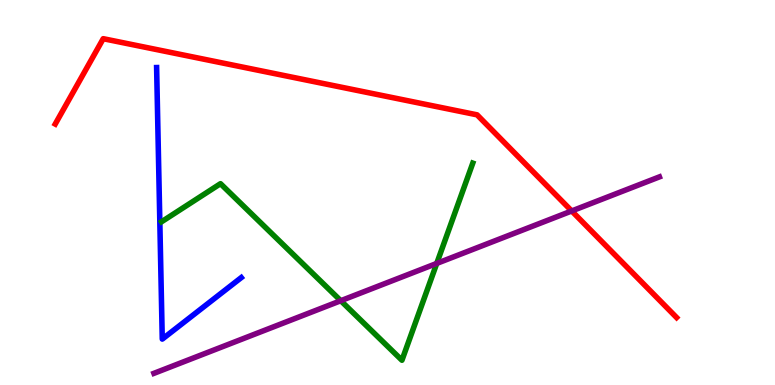[{'lines': ['blue', 'red'], 'intersections': []}, {'lines': ['green', 'red'], 'intersections': []}, {'lines': ['purple', 'red'], 'intersections': [{'x': 7.38, 'y': 4.52}]}, {'lines': ['blue', 'green'], 'intersections': []}, {'lines': ['blue', 'purple'], 'intersections': []}, {'lines': ['green', 'purple'], 'intersections': [{'x': 4.4, 'y': 2.19}, {'x': 5.64, 'y': 3.16}]}]